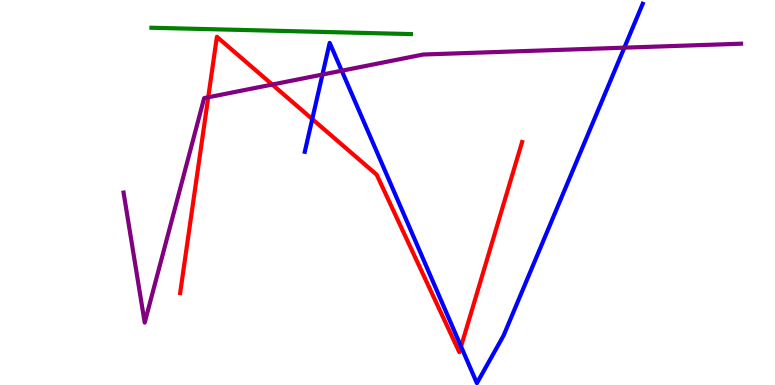[{'lines': ['blue', 'red'], 'intersections': [{'x': 4.03, 'y': 6.91}, {'x': 5.95, 'y': 1.0}]}, {'lines': ['green', 'red'], 'intersections': []}, {'lines': ['purple', 'red'], 'intersections': [{'x': 2.69, 'y': 7.47}, {'x': 3.51, 'y': 7.8}]}, {'lines': ['blue', 'green'], 'intersections': []}, {'lines': ['blue', 'purple'], 'intersections': [{'x': 4.16, 'y': 8.06}, {'x': 4.41, 'y': 8.16}, {'x': 8.06, 'y': 8.76}]}, {'lines': ['green', 'purple'], 'intersections': []}]